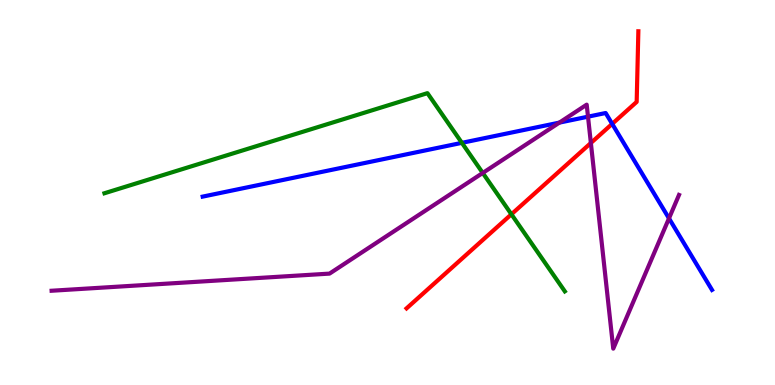[{'lines': ['blue', 'red'], 'intersections': [{'x': 7.9, 'y': 6.78}]}, {'lines': ['green', 'red'], 'intersections': [{'x': 6.6, 'y': 4.43}]}, {'lines': ['purple', 'red'], 'intersections': [{'x': 7.62, 'y': 6.29}]}, {'lines': ['blue', 'green'], 'intersections': [{'x': 5.96, 'y': 6.29}]}, {'lines': ['blue', 'purple'], 'intersections': [{'x': 7.22, 'y': 6.82}, {'x': 7.59, 'y': 6.97}, {'x': 8.63, 'y': 4.33}]}, {'lines': ['green', 'purple'], 'intersections': [{'x': 6.23, 'y': 5.51}]}]